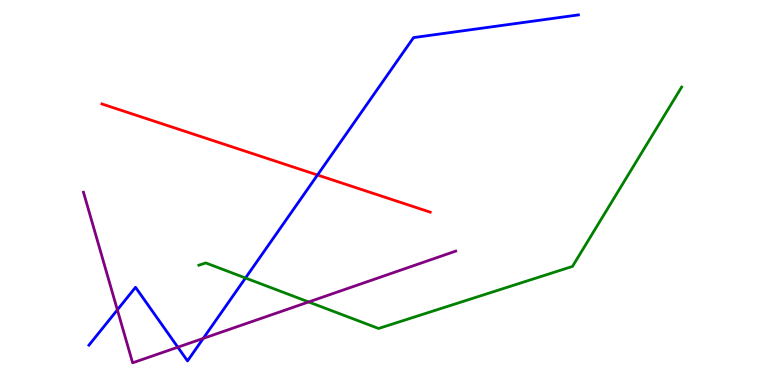[{'lines': ['blue', 'red'], 'intersections': [{'x': 4.1, 'y': 5.45}]}, {'lines': ['green', 'red'], 'intersections': []}, {'lines': ['purple', 'red'], 'intersections': []}, {'lines': ['blue', 'green'], 'intersections': [{'x': 3.17, 'y': 2.78}]}, {'lines': ['blue', 'purple'], 'intersections': [{'x': 1.51, 'y': 1.95}, {'x': 2.29, 'y': 0.982}, {'x': 2.62, 'y': 1.21}]}, {'lines': ['green', 'purple'], 'intersections': [{'x': 3.98, 'y': 2.16}]}]